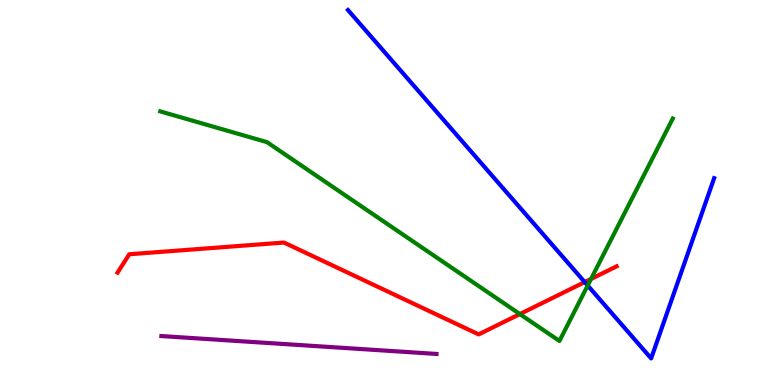[{'lines': ['blue', 'red'], 'intersections': [{'x': 7.54, 'y': 2.67}]}, {'lines': ['green', 'red'], 'intersections': [{'x': 6.71, 'y': 1.84}, {'x': 7.63, 'y': 2.75}]}, {'lines': ['purple', 'red'], 'intersections': []}, {'lines': ['blue', 'green'], 'intersections': [{'x': 7.58, 'y': 2.58}]}, {'lines': ['blue', 'purple'], 'intersections': []}, {'lines': ['green', 'purple'], 'intersections': []}]